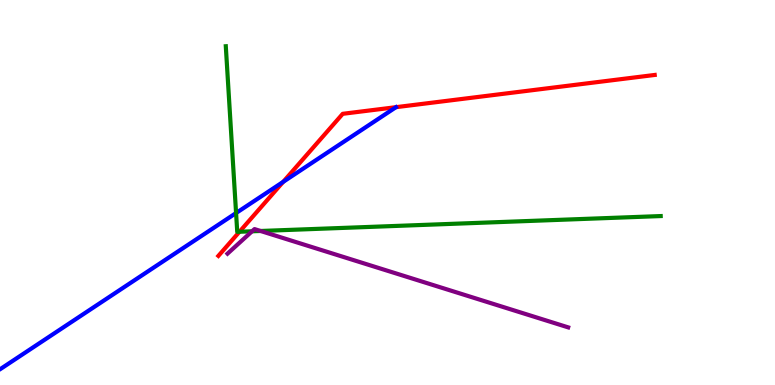[{'lines': ['blue', 'red'], 'intersections': [{'x': 3.65, 'y': 5.28}]}, {'lines': ['green', 'red'], 'intersections': [{'x': 3.09, 'y': 3.98}]}, {'lines': ['purple', 'red'], 'intersections': []}, {'lines': ['blue', 'green'], 'intersections': [{'x': 3.05, 'y': 4.47}]}, {'lines': ['blue', 'purple'], 'intersections': []}, {'lines': ['green', 'purple'], 'intersections': [{'x': 3.25, 'y': 3.99}, {'x': 3.36, 'y': 4.0}]}]